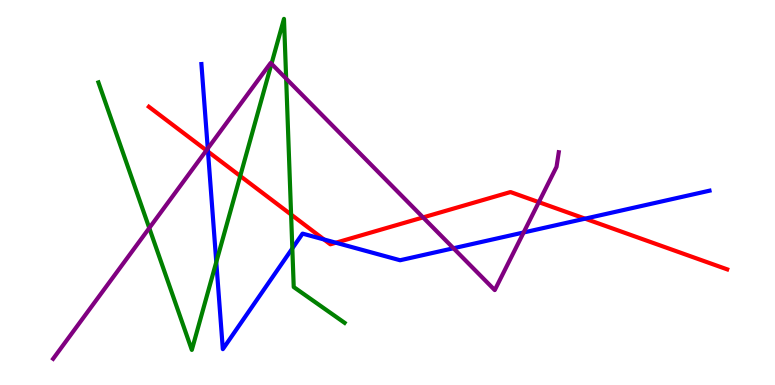[{'lines': ['blue', 'red'], 'intersections': [{'x': 2.68, 'y': 6.06}, {'x': 4.18, 'y': 3.78}, {'x': 4.33, 'y': 3.7}, {'x': 7.55, 'y': 4.32}]}, {'lines': ['green', 'red'], 'intersections': [{'x': 3.1, 'y': 5.43}, {'x': 3.76, 'y': 4.43}]}, {'lines': ['purple', 'red'], 'intersections': [{'x': 2.66, 'y': 6.09}, {'x': 5.46, 'y': 4.35}, {'x': 6.95, 'y': 4.75}]}, {'lines': ['blue', 'green'], 'intersections': [{'x': 2.79, 'y': 3.19}, {'x': 3.77, 'y': 3.55}]}, {'lines': ['blue', 'purple'], 'intersections': [{'x': 2.68, 'y': 6.14}, {'x': 5.85, 'y': 3.55}, {'x': 6.76, 'y': 3.96}]}, {'lines': ['green', 'purple'], 'intersections': [{'x': 1.93, 'y': 4.08}, {'x': 3.5, 'y': 8.34}, {'x': 3.69, 'y': 7.96}]}]